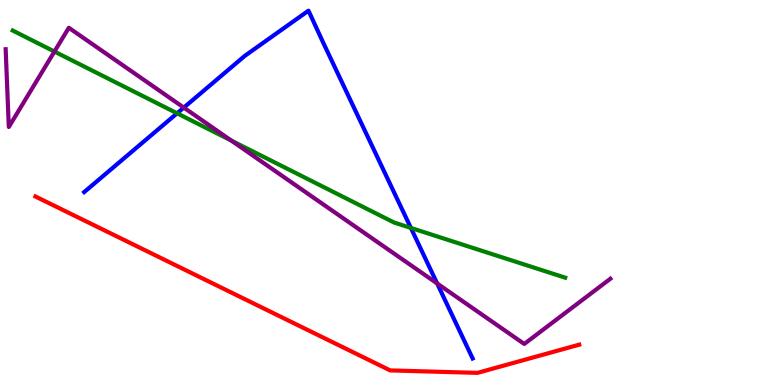[{'lines': ['blue', 'red'], 'intersections': []}, {'lines': ['green', 'red'], 'intersections': []}, {'lines': ['purple', 'red'], 'intersections': []}, {'lines': ['blue', 'green'], 'intersections': [{'x': 2.29, 'y': 7.06}, {'x': 5.3, 'y': 4.08}]}, {'lines': ['blue', 'purple'], 'intersections': [{'x': 2.37, 'y': 7.21}, {'x': 5.64, 'y': 2.64}]}, {'lines': ['green', 'purple'], 'intersections': [{'x': 0.702, 'y': 8.66}, {'x': 2.99, 'y': 6.35}]}]